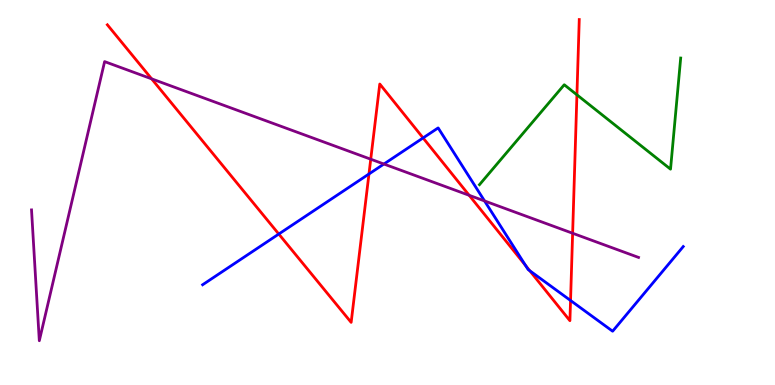[{'lines': ['blue', 'red'], 'intersections': [{'x': 3.6, 'y': 3.92}, {'x': 4.76, 'y': 5.48}, {'x': 5.46, 'y': 6.42}, {'x': 6.78, 'y': 3.1}, {'x': 6.84, 'y': 2.97}, {'x': 7.36, 'y': 2.19}]}, {'lines': ['green', 'red'], 'intersections': [{'x': 7.44, 'y': 7.54}]}, {'lines': ['purple', 'red'], 'intersections': [{'x': 1.96, 'y': 7.95}, {'x': 4.78, 'y': 5.86}, {'x': 6.05, 'y': 4.93}, {'x': 7.39, 'y': 3.94}]}, {'lines': ['blue', 'green'], 'intersections': []}, {'lines': ['blue', 'purple'], 'intersections': [{'x': 4.95, 'y': 5.74}, {'x': 6.25, 'y': 4.78}]}, {'lines': ['green', 'purple'], 'intersections': []}]